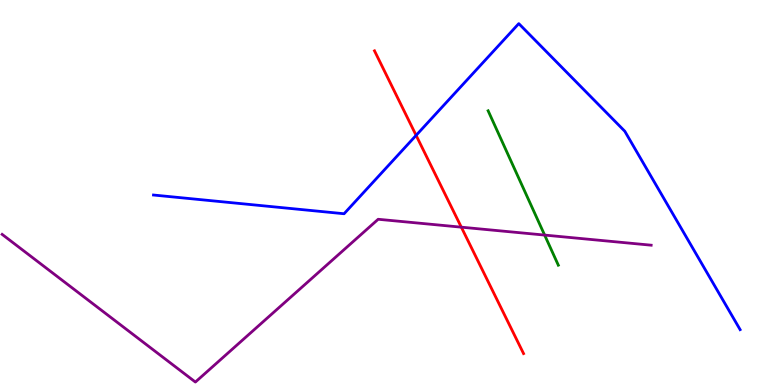[{'lines': ['blue', 'red'], 'intersections': [{'x': 5.37, 'y': 6.48}]}, {'lines': ['green', 'red'], 'intersections': []}, {'lines': ['purple', 'red'], 'intersections': [{'x': 5.95, 'y': 4.1}]}, {'lines': ['blue', 'green'], 'intersections': []}, {'lines': ['blue', 'purple'], 'intersections': []}, {'lines': ['green', 'purple'], 'intersections': [{'x': 7.03, 'y': 3.89}]}]